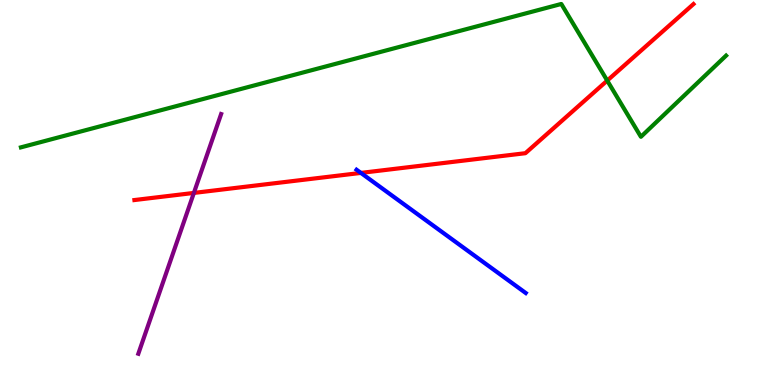[{'lines': ['blue', 'red'], 'intersections': [{'x': 4.66, 'y': 5.51}]}, {'lines': ['green', 'red'], 'intersections': [{'x': 7.84, 'y': 7.91}]}, {'lines': ['purple', 'red'], 'intersections': [{'x': 2.5, 'y': 4.99}]}, {'lines': ['blue', 'green'], 'intersections': []}, {'lines': ['blue', 'purple'], 'intersections': []}, {'lines': ['green', 'purple'], 'intersections': []}]